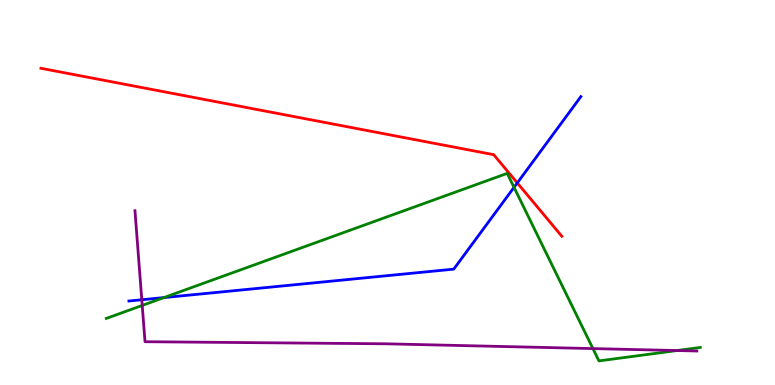[{'lines': ['blue', 'red'], 'intersections': [{'x': 6.67, 'y': 5.25}]}, {'lines': ['green', 'red'], 'intersections': []}, {'lines': ['purple', 'red'], 'intersections': []}, {'lines': ['blue', 'green'], 'intersections': [{'x': 2.12, 'y': 2.27}, {'x': 6.63, 'y': 5.13}]}, {'lines': ['blue', 'purple'], 'intersections': [{'x': 1.83, 'y': 2.21}]}, {'lines': ['green', 'purple'], 'intersections': [{'x': 1.84, 'y': 2.07}, {'x': 7.65, 'y': 0.946}, {'x': 8.74, 'y': 0.895}]}]